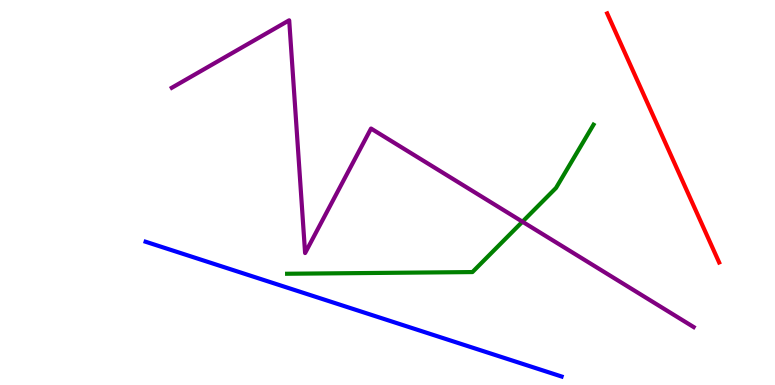[{'lines': ['blue', 'red'], 'intersections': []}, {'lines': ['green', 'red'], 'intersections': []}, {'lines': ['purple', 'red'], 'intersections': []}, {'lines': ['blue', 'green'], 'intersections': []}, {'lines': ['blue', 'purple'], 'intersections': []}, {'lines': ['green', 'purple'], 'intersections': [{'x': 6.74, 'y': 4.24}]}]